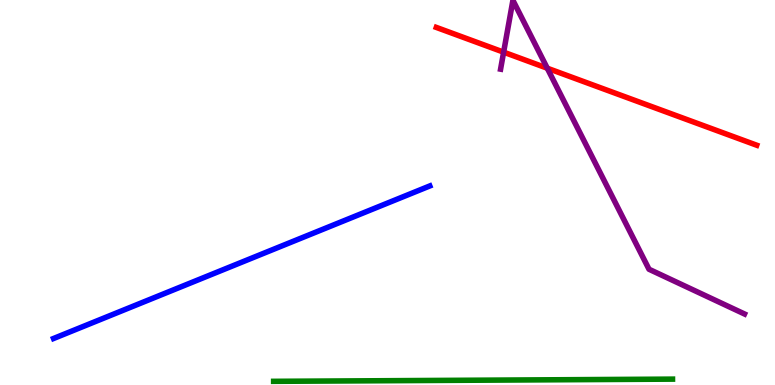[{'lines': ['blue', 'red'], 'intersections': []}, {'lines': ['green', 'red'], 'intersections': []}, {'lines': ['purple', 'red'], 'intersections': [{'x': 6.5, 'y': 8.65}, {'x': 7.06, 'y': 8.23}]}, {'lines': ['blue', 'green'], 'intersections': []}, {'lines': ['blue', 'purple'], 'intersections': []}, {'lines': ['green', 'purple'], 'intersections': []}]